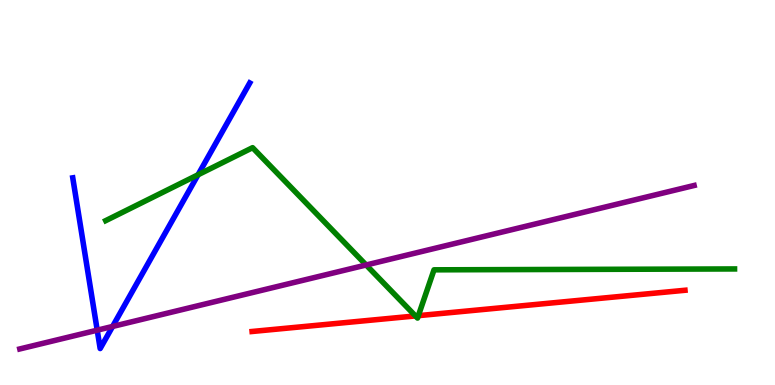[{'lines': ['blue', 'red'], 'intersections': []}, {'lines': ['green', 'red'], 'intersections': [{'x': 5.36, 'y': 1.79}, {'x': 5.4, 'y': 1.8}]}, {'lines': ['purple', 'red'], 'intersections': []}, {'lines': ['blue', 'green'], 'intersections': [{'x': 2.56, 'y': 5.46}]}, {'lines': ['blue', 'purple'], 'intersections': [{'x': 1.25, 'y': 1.42}, {'x': 1.45, 'y': 1.52}]}, {'lines': ['green', 'purple'], 'intersections': [{'x': 4.72, 'y': 3.12}]}]